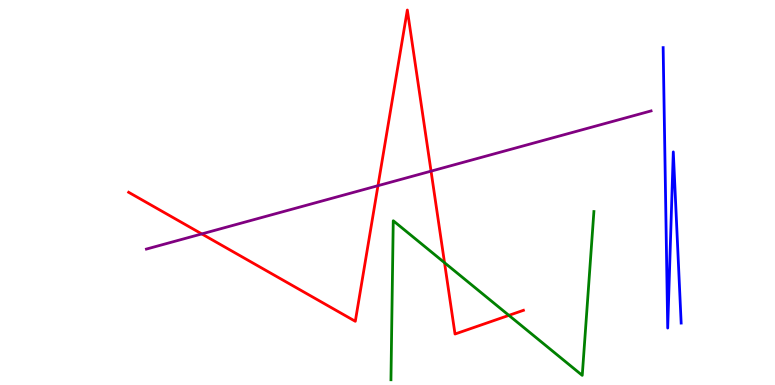[{'lines': ['blue', 'red'], 'intersections': []}, {'lines': ['green', 'red'], 'intersections': [{'x': 5.74, 'y': 3.18}, {'x': 6.57, 'y': 1.81}]}, {'lines': ['purple', 'red'], 'intersections': [{'x': 2.6, 'y': 3.92}, {'x': 4.88, 'y': 5.18}, {'x': 5.56, 'y': 5.55}]}, {'lines': ['blue', 'green'], 'intersections': []}, {'lines': ['blue', 'purple'], 'intersections': []}, {'lines': ['green', 'purple'], 'intersections': []}]